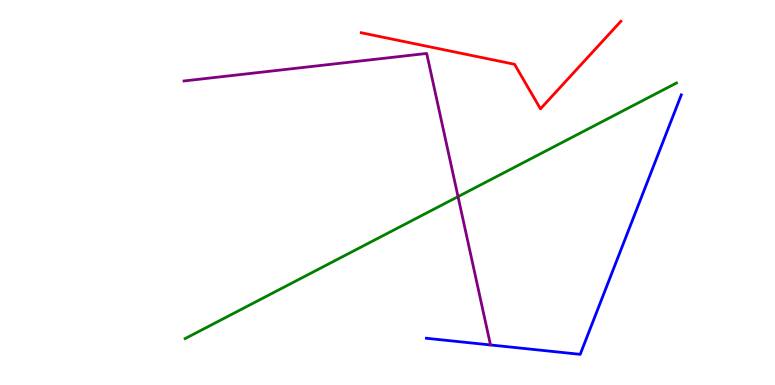[{'lines': ['blue', 'red'], 'intersections': []}, {'lines': ['green', 'red'], 'intersections': []}, {'lines': ['purple', 'red'], 'intersections': []}, {'lines': ['blue', 'green'], 'intersections': []}, {'lines': ['blue', 'purple'], 'intersections': []}, {'lines': ['green', 'purple'], 'intersections': [{'x': 5.91, 'y': 4.89}]}]